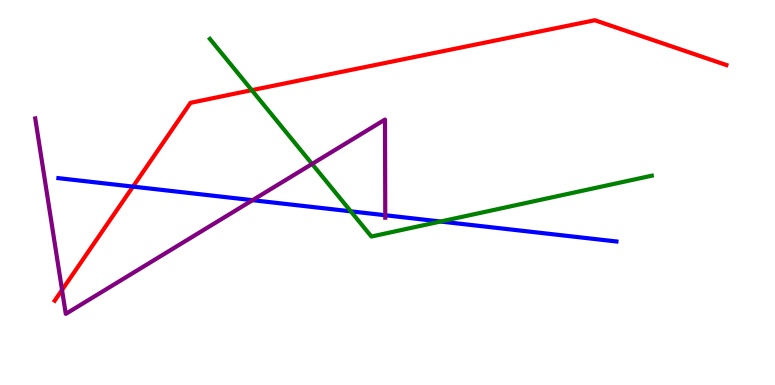[{'lines': ['blue', 'red'], 'intersections': [{'x': 1.72, 'y': 5.15}]}, {'lines': ['green', 'red'], 'intersections': [{'x': 3.25, 'y': 7.66}]}, {'lines': ['purple', 'red'], 'intersections': [{'x': 0.8, 'y': 2.47}]}, {'lines': ['blue', 'green'], 'intersections': [{'x': 4.53, 'y': 4.51}, {'x': 5.68, 'y': 4.25}]}, {'lines': ['blue', 'purple'], 'intersections': [{'x': 3.26, 'y': 4.8}, {'x': 4.97, 'y': 4.41}]}, {'lines': ['green', 'purple'], 'intersections': [{'x': 4.03, 'y': 5.74}]}]